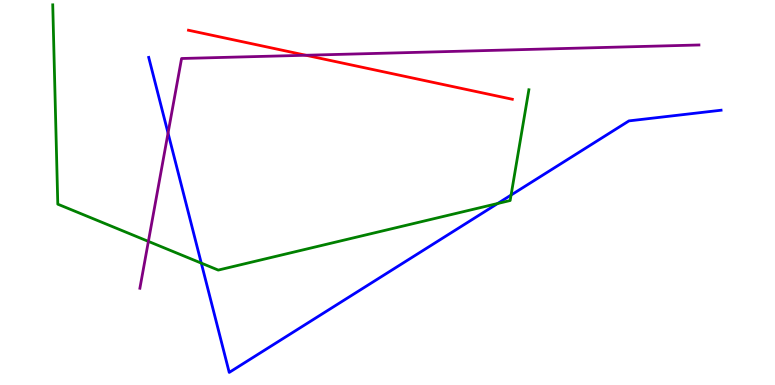[{'lines': ['blue', 'red'], 'intersections': []}, {'lines': ['green', 'red'], 'intersections': []}, {'lines': ['purple', 'red'], 'intersections': [{'x': 3.95, 'y': 8.56}]}, {'lines': ['blue', 'green'], 'intersections': [{'x': 2.6, 'y': 3.17}, {'x': 6.42, 'y': 4.71}, {'x': 6.59, 'y': 4.93}]}, {'lines': ['blue', 'purple'], 'intersections': [{'x': 2.17, 'y': 6.54}]}, {'lines': ['green', 'purple'], 'intersections': [{'x': 1.91, 'y': 3.73}]}]